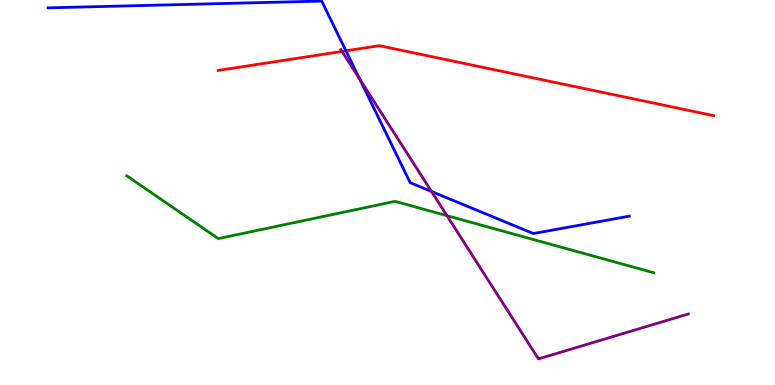[{'lines': ['blue', 'red'], 'intersections': [{'x': 4.46, 'y': 8.68}]}, {'lines': ['green', 'red'], 'intersections': []}, {'lines': ['purple', 'red'], 'intersections': [{'x': 4.41, 'y': 8.66}]}, {'lines': ['blue', 'green'], 'intersections': []}, {'lines': ['blue', 'purple'], 'intersections': [{'x': 4.64, 'y': 7.95}, {'x': 5.57, 'y': 5.03}]}, {'lines': ['green', 'purple'], 'intersections': [{'x': 5.77, 'y': 4.4}]}]